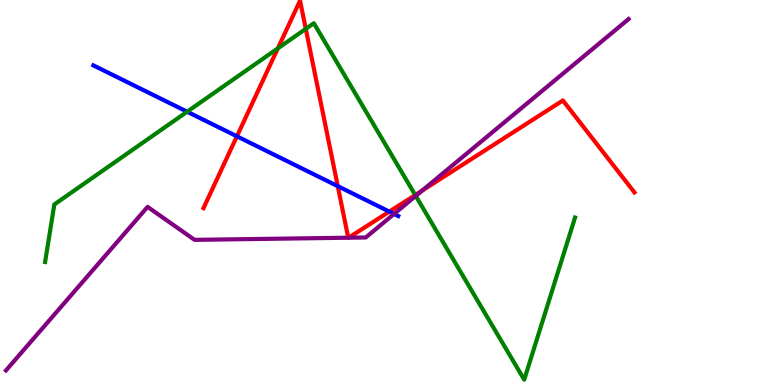[{'lines': ['blue', 'red'], 'intersections': [{'x': 3.06, 'y': 6.46}, {'x': 4.36, 'y': 5.17}, {'x': 5.02, 'y': 4.5}]}, {'lines': ['green', 'red'], 'intersections': [{'x': 3.59, 'y': 8.74}, {'x': 3.95, 'y': 9.25}, {'x': 5.36, 'y': 4.93}]}, {'lines': ['purple', 'red'], 'intersections': [{'x': 4.49, 'y': 3.83}, {'x': 4.5, 'y': 3.83}, {'x': 5.45, 'y': 5.05}]}, {'lines': ['blue', 'green'], 'intersections': [{'x': 2.41, 'y': 7.1}]}, {'lines': ['blue', 'purple'], 'intersections': [{'x': 5.08, 'y': 4.44}]}, {'lines': ['green', 'purple'], 'intersections': [{'x': 5.36, 'y': 4.91}]}]